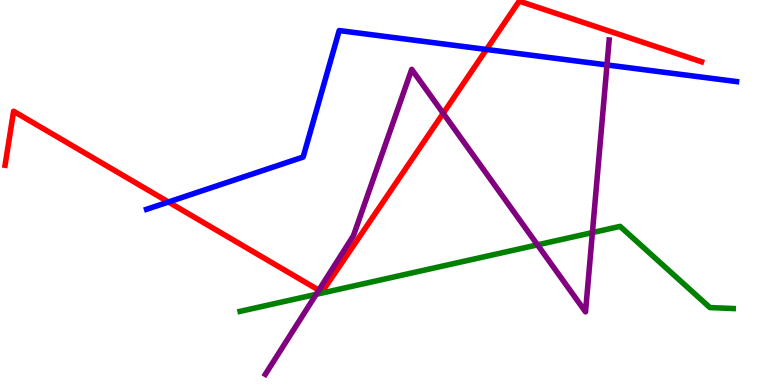[{'lines': ['blue', 'red'], 'intersections': [{'x': 2.17, 'y': 4.75}, {'x': 6.28, 'y': 8.72}]}, {'lines': ['green', 'red'], 'intersections': []}, {'lines': ['purple', 'red'], 'intersections': [{'x': 4.11, 'y': 2.46}, {'x': 5.72, 'y': 7.06}]}, {'lines': ['blue', 'green'], 'intersections': []}, {'lines': ['blue', 'purple'], 'intersections': [{'x': 7.83, 'y': 8.31}]}, {'lines': ['green', 'purple'], 'intersections': [{'x': 4.08, 'y': 2.35}, {'x': 6.94, 'y': 3.64}, {'x': 7.64, 'y': 3.96}]}]